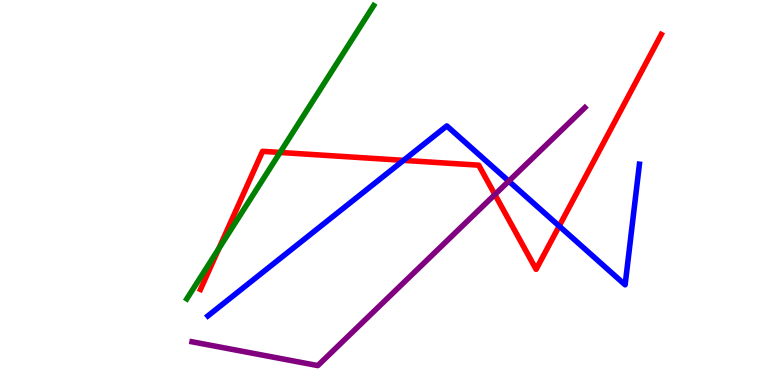[{'lines': ['blue', 'red'], 'intersections': [{'x': 5.21, 'y': 5.83}, {'x': 7.22, 'y': 4.13}]}, {'lines': ['green', 'red'], 'intersections': [{'x': 2.82, 'y': 3.54}, {'x': 3.61, 'y': 6.04}]}, {'lines': ['purple', 'red'], 'intersections': [{'x': 6.39, 'y': 4.95}]}, {'lines': ['blue', 'green'], 'intersections': []}, {'lines': ['blue', 'purple'], 'intersections': [{'x': 6.56, 'y': 5.3}]}, {'lines': ['green', 'purple'], 'intersections': []}]